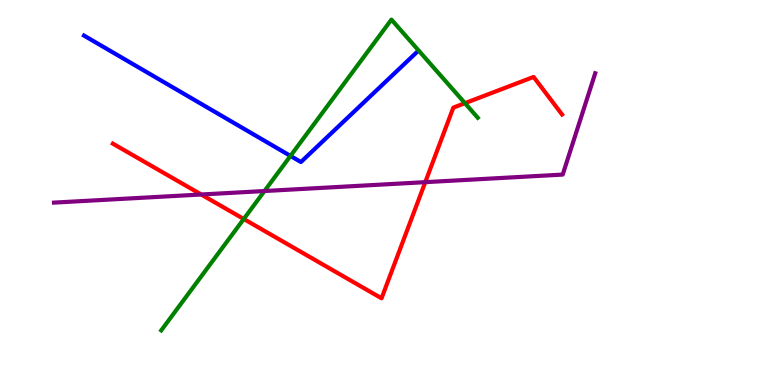[{'lines': ['blue', 'red'], 'intersections': []}, {'lines': ['green', 'red'], 'intersections': [{'x': 3.15, 'y': 4.31}, {'x': 6.0, 'y': 7.32}]}, {'lines': ['purple', 'red'], 'intersections': [{'x': 2.6, 'y': 4.95}, {'x': 5.49, 'y': 5.27}]}, {'lines': ['blue', 'green'], 'intersections': [{'x': 3.75, 'y': 5.95}]}, {'lines': ['blue', 'purple'], 'intersections': []}, {'lines': ['green', 'purple'], 'intersections': [{'x': 3.41, 'y': 5.04}]}]